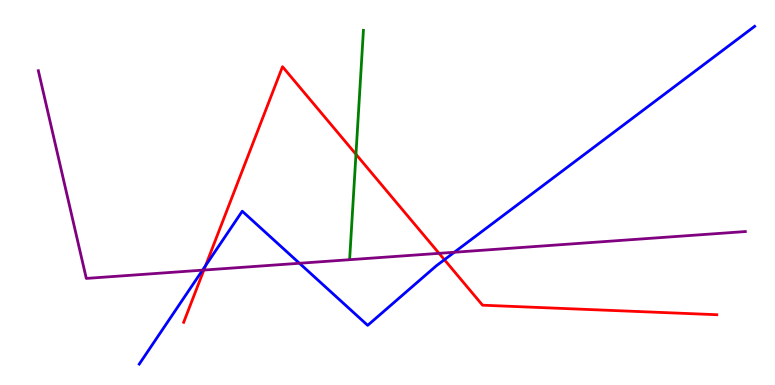[{'lines': ['blue', 'red'], 'intersections': [{'x': 2.65, 'y': 3.1}, {'x': 5.73, 'y': 3.25}]}, {'lines': ['green', 'red'], 'intersections': [{'x': 4.59, 'y': 5.99}]}, {'lines': ['purple', 'red'], 'intersections': [{'x': 2.63, 'y': 2.99}, {'x': 5.67, 'y': 3.42}]}, {'lines': ['blue', 'green'], 'intersections': []}, {'lines': ['blue', 'purple'], 'intersections': [{'x': 2.61, 'y': 2.98}, {'x': 3.86, 'y': 3.16}, {'x': 5.86, 'y': 3.45}]}, {'lines': ['green', 'purple'], 'intersections': []}]